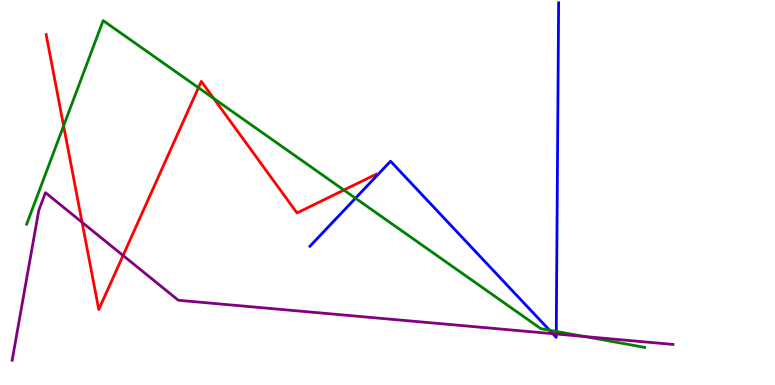[{'lines': ['blue', 'red'], 'intersections': []}, {'lines': ['green', 'red'], 'intersections': [{'x': 0.821, 'y': 6.73}, {'x': 2.56, 'y': 7.72}, {'x': 2.76, 'y': 7.44}, {'x': 4.44, 'y': 5.06}]}, {'lines': ['purple', 'red'], 'intersections': [{'x': 1.06, 'y': 4.23}, {'x': 1.59, 'y': 3.36}]}, {'lines': ['blue', 'green'], 'intersections': [{'x': 4.59, 'y': 4.85}, {'x': 7.09, 'y': 1.42}, {'x': 7.18, 'y': 1.39}]}, {'lines': ['blue', 'purple'], 'intersections': [{'x': 7.13, 'y': 1.33}, {'x': 7.18, 'y': 1.32}]}, {'lines': ['green', 'purple'], 'intersections': [{'x': 7.54, 'y': 1.26}]}]